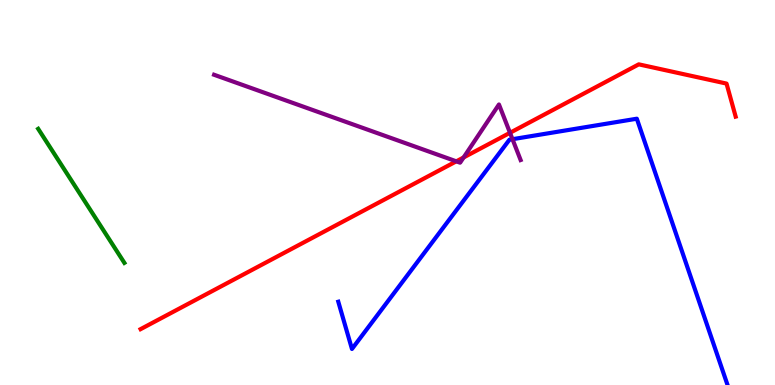[{'lines': ['blue', 'red'], 'intersections': []}, {'lines': ['green', 'red'], 'intersections': []}, {'lines': ['purple', 'red'], 'intersections': [{'x': 5.89, 'y': 5.81}, {'x': 5.98, 'y': 5.91}, {'x': 6.58, 'y': 6.55}]}, {'lines': ['blue', 'green'], 'intersections': []}, {'lines': ['blue', 'purple'], 'intersections': [{'x': 6.61, 'y': 6.38}]}, {'lines': ['green', 'purple'], 'intersections': []}]